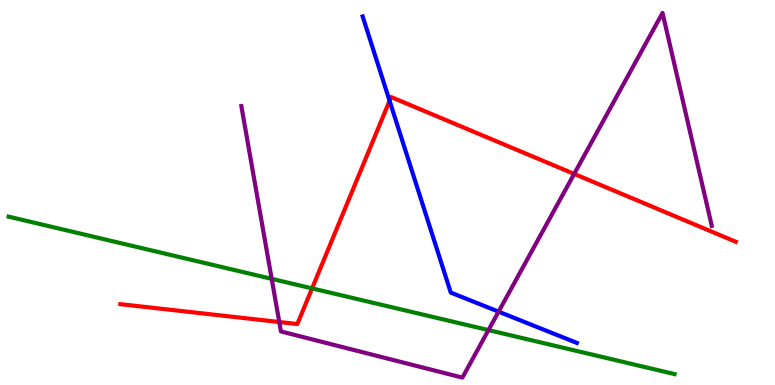[{'lines': ['blue', 'red'], 'intersections': [{'x': 5.03, 'y': 7.38}]}, {'lines': ['green', 'red'], 'intersections': [{'x': 4.03, 'y': 2.51}]}, {'lines': ['purple', 'red'], 'intersections': [{'x': 3.6, 'y': 1.64}, {'x': 7.41, 'y': 5.48}]}, {'lines': ['blue', 'green'], 'intersections': []}, {'lines': ['blue', 'purple'], 'intersections': [{'x': 6.43, 'y': 1.9}]}, {'lines': ['green', 'purple'], 'intersections': [{'x': 3.51, 'y': 2.76}, {'x': 6.3, 'y': 1.43}]}]